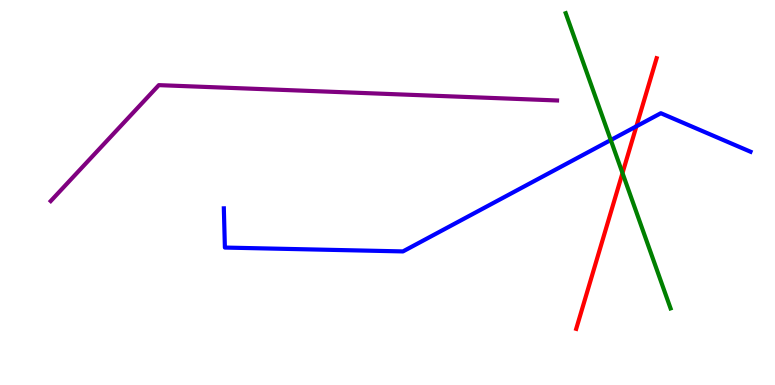[{'lines': ['blue', 'red'], 'intersections': [{'x': 8.21, 'y': 6.72}]}, {'lines': ['green', 'red'], 'intersections': [{'x': 8.03, 'y': 5.51}]}, {'lines': ['purple', 'red'], 'intersections': []}, {'lines': ['blue', 'green'], 'intersections': [{'x': 7.88, 'y': 6.36}]}, {'lines': ['blue', 'purple'], 'intersections': []}, {'lines': ['green', 'purple'], 'intersections': []}]